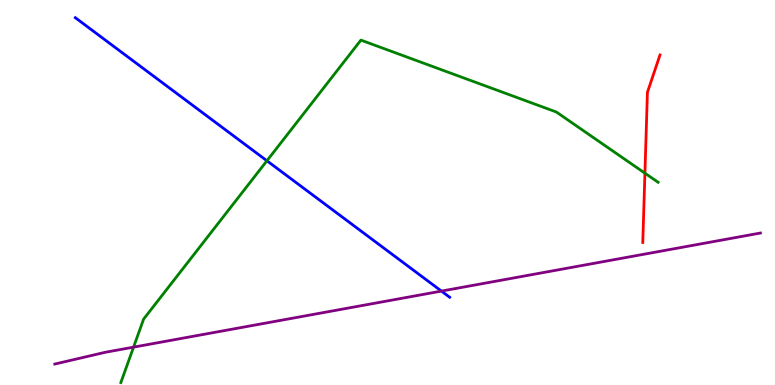[{'lines': ['blue', 'red'], 'intersections': []}, {'lines': ['green', 'red'], 'intersections': [{'x': 8.32, 'y': 5.5}]}, {'lines': ['purple', 'red'], 'intersections': []}, {'lines': ['blue', 'green'], 'intersections': [{'x': 3.44, 'y': 5.82}]}, {'lines': ['blue', 'purple'], 'intersections': [{'x': 5.7, 'y': 2.44}]}, {'lines': ['green', 'purple'], 'intersections': [{'x': 1.72, 'y': 0.983}]}]